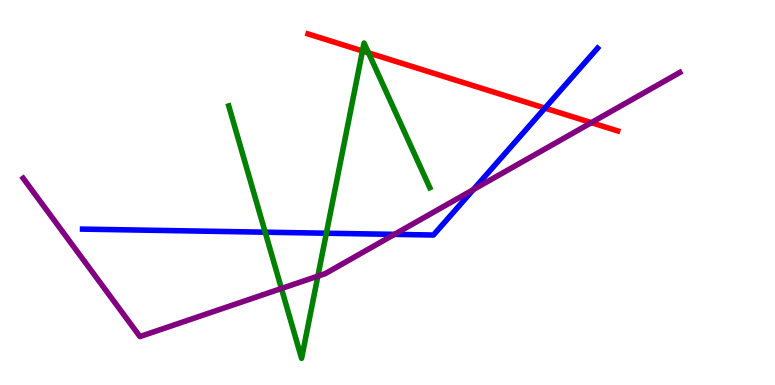[{'lines': ['blue', 'red'], 'intersections': [{'x': 7.03, 'y': 7.19}]}, {'lines': ['green', 'red'], 'intersections': [{'x': 4.68, 'y': 8.68}, {'x': 4.75, 'y': 8.63}]}, {'lines': ['purple', 'red'], 'intersections': [{'x': 7.63, 'y': 6.81}]}, {'lines': ['blue', 'green'], 'intersections': [{'x': 3.42, 'y': 3.97}, {'x': 4.21, 'y': 3.94}]}, {'lines': ['blue', 'purple'], 'intersections': [{'x': 5.09, 'y': 3.91}, {'x': 6.11, 'y': 5.07}]}, {'lines': ['green', 'purple'], 'intersections': [{'x': 3.63, 'y': 2.51}, {'x': 4.1, 'y': 2.83}]}]